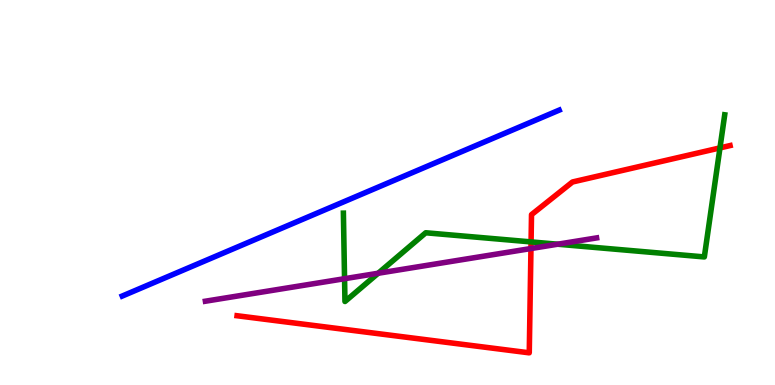[{'lines': ['blue', 'red'], 'intersections': []}, {'lines': ['green', 'red'], 'intersections': [{'x': 6.85, 'y': 3.72}, {'x': 9.29, 'y': 6.16}]}, {'lines': ['purple', 'red'], 'intersections': [{'x': 6.85, 'y': 3.54}]}, {'lines': ['blue', 'green'], 'intersections': []}, {'lines': ['blue', 'purple'], 'intersections': []}, {'lines': ['green', 'purple'], 'intersections': [{'x': 4.45, 'y': 2.76}, {'x': 4.88, 'y': 2.9}, {'x': 7.2, 'y': 3.66}]}]